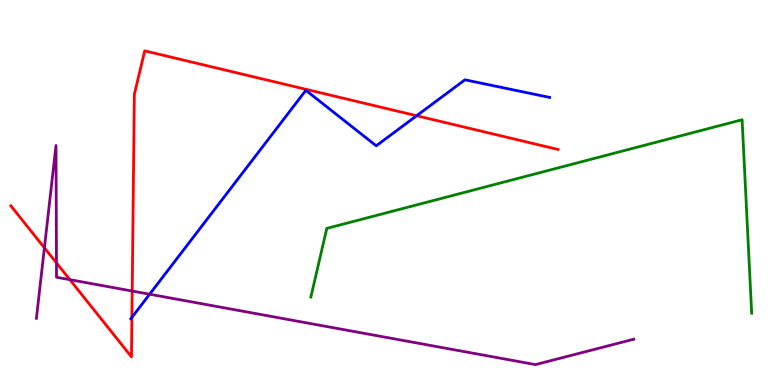[{'lines': ['blue', 'red'], 'intersections': [{'x': 1.7, 'y': 1.76}, {'x': 5.38, 'y': 6.99}]}, {'lines': ['green', 'red'], 'intersections': []}, {'lines': ['purple', 'red'], 'intersections': [{'x': 0.573, 'y': 3.56}, {'x': 0.729, 'y': 3.17}, {'x': 0.901, 'y': 2.74}, {'x': 1.71, 'y': 2.44}]}, {'lines': ['blue', 'green'], 'intersections': []}, {'lines': ['blue', 'purple'], 'intersections': [{'x': 1.93, 'y': 2.36}]}, {'lines': ['green', 'purple'], 'intersections': []}]